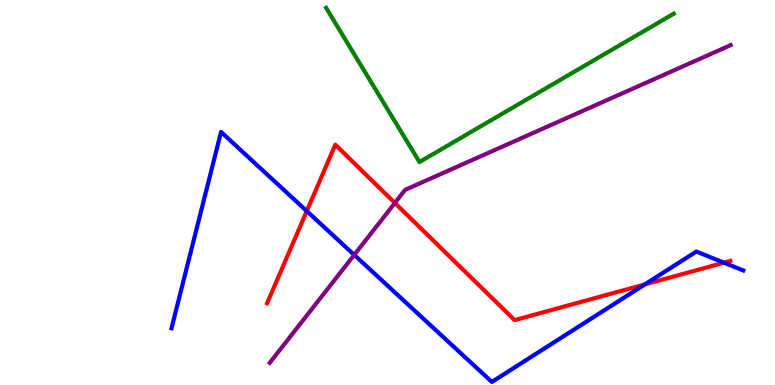[{'lines': ['blue', 'red'], 'intersections': [{'x': 3.96, 'y': 4.52}, {'x': 8.32, 'y': 2.61}, {'x': 9.34, 'y': 3.18}]}, {'lines': ['green', 'red'], 'intersections': []}, {'lines': ['purple', 'red'], 'intersections': [{'x': 5.1, 'y': 4.73}]}, {'lines': ['blue', 'green'], 'intersections': []}, {'lines': ['blue', 'purple'], 'intersections': [{'x': 4.57, 'y': 3.38}]}, {'lines': ['green', 'purple'], 'intersections': []}]